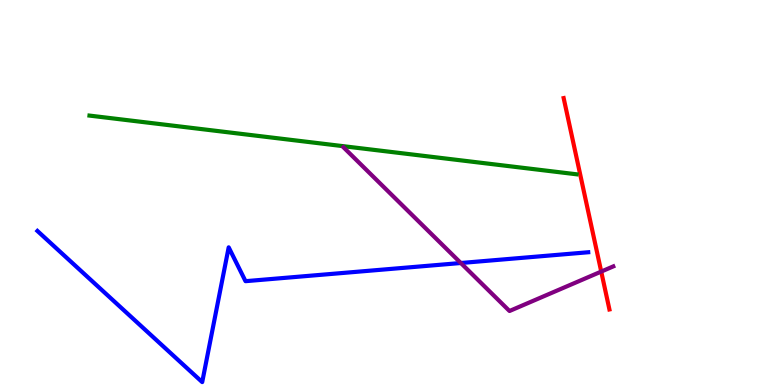[{'lines': ['blue', 'red'], 'intersections': []}, {'lines': ['green', 'red'], 'intersections': []}, {'lines': ['purple', 'red'], 'intersections': [{'x': 7.76, 'y': 2.95}]}, {'lines': ['blue', 'green'], 'intersections': []}, {'lines': ['blue', 'purple'], 'intersections': [{'x': 5.95, 'y': 3.17}]}, {'lines': ['green', 'purple'], 'intersections': []}]